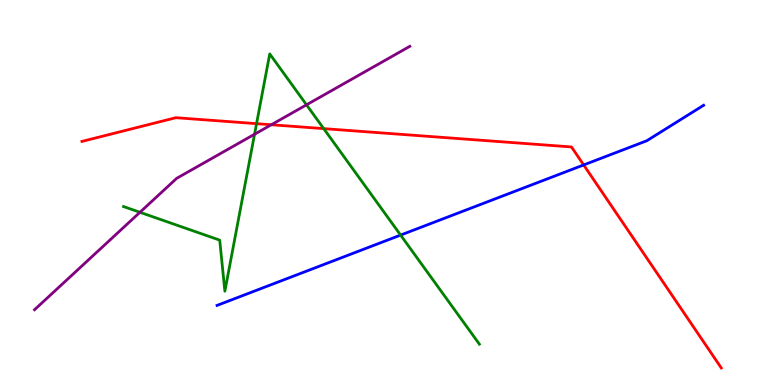[{'lines': ['blue', 'red'], 'intersections': [{'x': 7.53, 'y': 5.72}]}, {'lines': ['green', 'red'], 'intersections': [{'x': 3.31, 'y': 6.79}, {'x': 4.18, 'y': 6.66}]}, {'lines': ['purple', 'red'], 'intersections': [{'x': 3.5, 'y': 6.76}]}, {'lines': ['blue', 'green'], 'intersections': [{'x': 5.17, 'y': 3.89}]}, {'lines': ['blue', 'purple'], 'intersections': []}, {'lines': ['green', 'purple'], 'intersections': [{'x': 1.81, 'y': 4.49}, {'x': 3.28, 'y': 6.51}, {'x': 3.95, 'y': 7.28}]}]